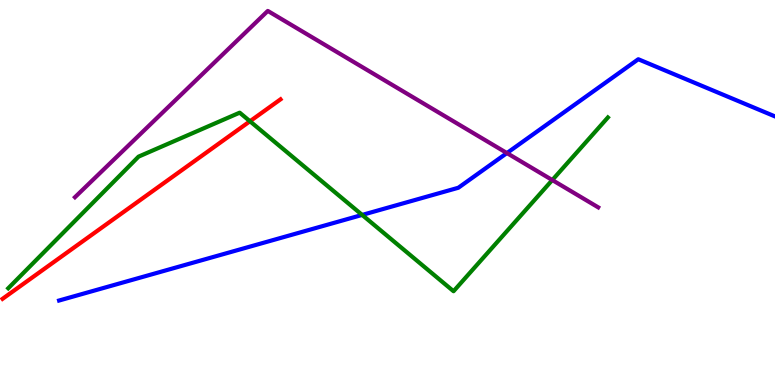[{'lines': ['blue', 'red'], 'intersections': []}, {'lines': ['green', 'red'], 'intersections': [{'x': 3.23, 'y': 6.85}]}, {'lines': ['purple', 'red'], 'intersections': []}, {'lines': ['blue', 'green'], 'intersections': [{'x': 4.67, 'y': 4.42}]}, {'lines': ['blue', 'purple'], 'intersections': [{'x': 6.54, 'y': 6.02}]}, {'lines': ['green', 'purple'], 'intersections': [{'x': 7.13, 'y': 5.32}]}]